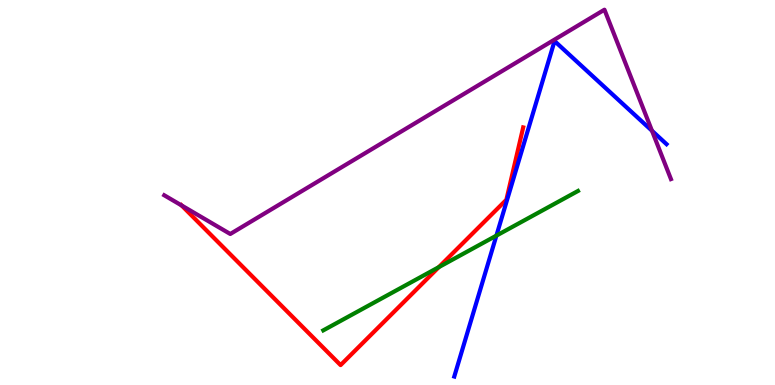[{'lines': ['blue', 'red'], 'intersections': []}, {'lines': ['green', 'red'], 'intersections': [{'x': 5.66, 'y': 3.06}]}, {'lines': ['purple', 'red'], 'intersections': [{'x': 2.34, 'y': 4.66}]}, {'lines': ['blue', 'green'], 'intersections': [{'x': 6.41, 'y': 3.88}]}, {'lines': ['blue', 'purple'], 'intersections': [{'x': 8.41, 'y': 6.6}]}, {'lines': ['green', 'purple'], 'intersections': []}]